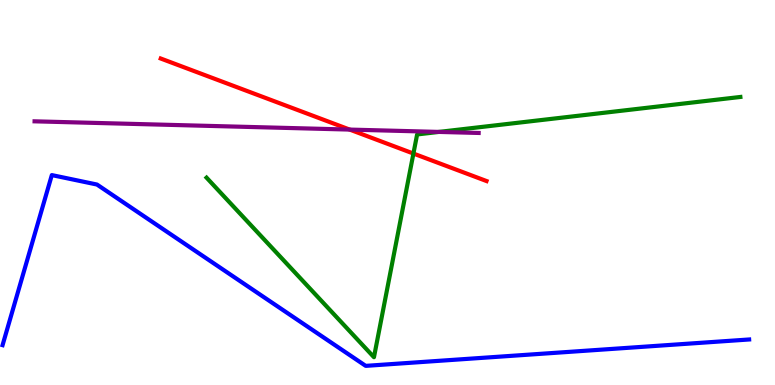[{'lines': ['blue', 'red'], 'intersections': []}, {'lines': ['green', 'red'], 'intersections': [{'x': 5.33, 'y': 6.01}]}, {'lines': ['purple', 'red'], 'intersections': [{'x': 4.51, 'y': 6.63}]}, {'lines': ['blue', 'green'], 'intersections': []}, {'lines': ['blue', 'purple'], 'intersections': []}, {'lines': ['green', 'purple'], 'intersections': [{'x': 5.66, 'y': 6.57}]}]